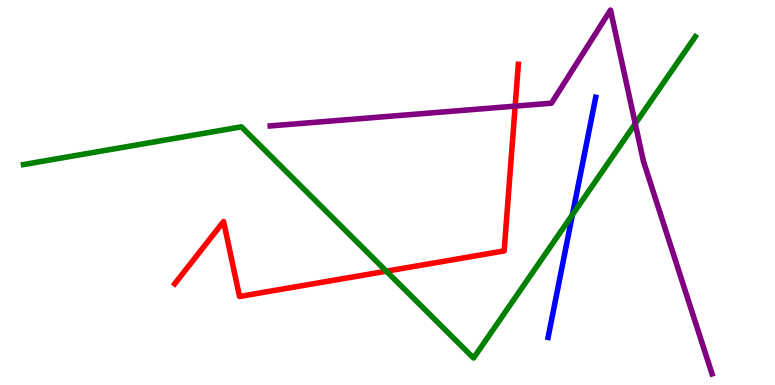[{'lines': ['blue', 'red'], 'intersections': []}, {'lines': ['green', 'red'], 'intersections': [{'x': 4.99, 'y': 2.96}]}, {'lines': ['purple', 'red'], 'intersections': [{'x': 6.65, 'y': 7.24}]}, {'lines': ['blue', 'green'], 'intersections': [{'x': 7.39, 'y': 4.42}]}, {'lines': ['blue', 'purple'], 'intersections': []}, {'lines': ['green', 'purple'], 'intersections': [{'x': 8.2, 'y': 6.79}]}]